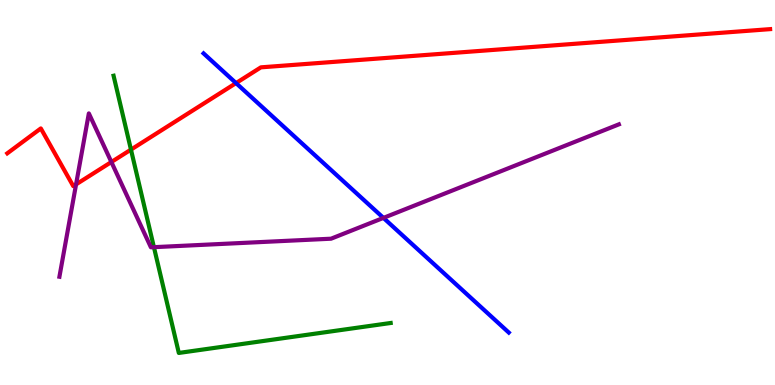[{'lines': ['blue', 'red'], 'intersections': [{'x': 3.05, 'y': 7.84}]}, {'lines': ['green', 'red'], 'intersections': [{'x': 1.69, 'y': 6.11}]}, {'lines': ['purple', 'red'], 'intersections': [{'x': 0.981, 'y': 5.21}, {'x': 1.44, 'y': 5.79}]}, {'lines': ['blue', 'green'], 'intersections': []}, {'lines': ['blue', 'purple'], 'intersections': [{'x': 4.95, 'y': 4.34}]}, {'lines': ['green', 'purple'], 'intersections': [{'x': 1.99, 'y': 3.58}]}]